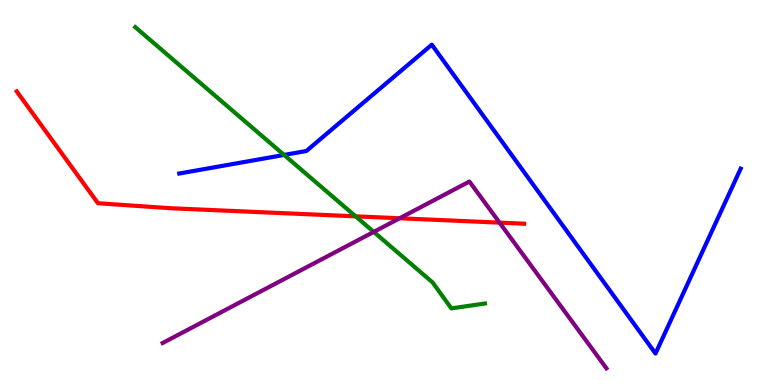[{'lines': ['blue', 'red'], 'intersections': []}, {'lines': ['green', 'red'], 'intersections': [{'x': 4.59, 'y': 4.38}]}, {'lines': ['purple', 'red'], 'intersections': [{'x': 5.16, 'y': 4.33}, {'x': 6.45, 'y': 4.22}]}, {'lines': ['blue', 'green'], 'intersections': [{'x': 3.67, 'y': 5.98}]}, {'lines': ['blue', 'purple'], 'intersections': []}, {'lines': ['green', 'purple'], 'intersections': [{'x': 4.82, 'y': 3.98}]}]